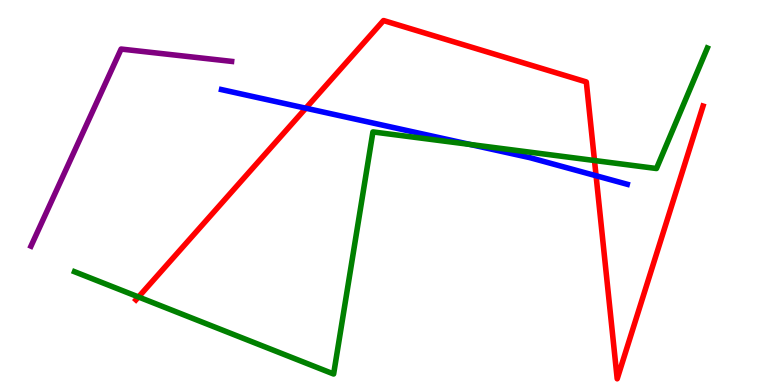[{'lines': ['blue', 'red'], 'intersections': [{'x': 3.95, 'y': 7.19}, {'x': 7.69, 'y': 5.44}]}, {'lines': ['green', 'red'], 'intersections': [{'x': 1.79, 'y': 2.29}, {'x': 7.67, 'y': 5.83}]}, {'lines': ['purple', 'red'], 'intersections': []}, {'lines': ['blue', 'green'], 'intersections': [{'x': 6.07, 'y': 6.25}]}, {'lines': ['blue', 'purple'], 'intersections': []}, {'lines': ['green', 'purple'], 'intersections': []}]